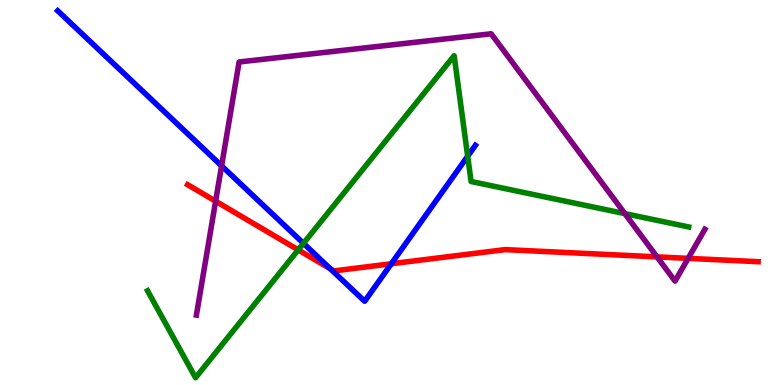[{'lines': ['blue', 'red'], 'intersections': [{'x': 4.26, 'y': 3.02}, {'x': 5.05, 'y': 3.15}]}, {'lines': ['green', 'red'], 'intersections': [{'x': 3.85, 'y': 3.51}]}, {'lines': ['purple', 'red'], 'intersections': [{'x': 2.78, 'y': 4.77}, {'x': 8.48, 'y': 3.33}, {'x': 8.88, 'y': 3.29}]}, {'lines': ['blue', 'green'], 'intersections': [{'x': 3.92, 'y': 3.68}, {'x': 6.03, 'y': 5.94}]}, {'lines': ['blue', 'purple'], 'intersections': [{'x': 2.86, 'y': 5.69}]}, {'lines': ['green', 'purple'], 'intersections': [{'x': 8.06, 'y': 4.45}]}]